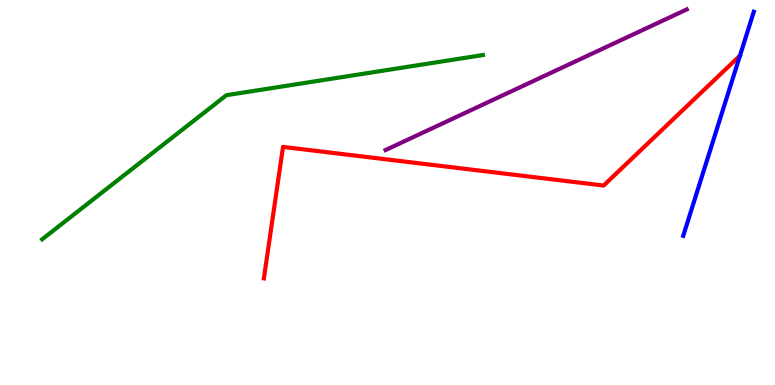[{'lines': ['blue', 'red'], 'intersections': []}, {'lines': ['green', 'red'], 'intersections': []}, {'lines': ['purple', 'red'], 'intersections': []}, {'lines': ['blue', 'green'], 'intersections': []}, {'lines': ['blue', 'purple'], 'intersections': []}, {'lines': ['green', 'purple'], 'intersections': []}]